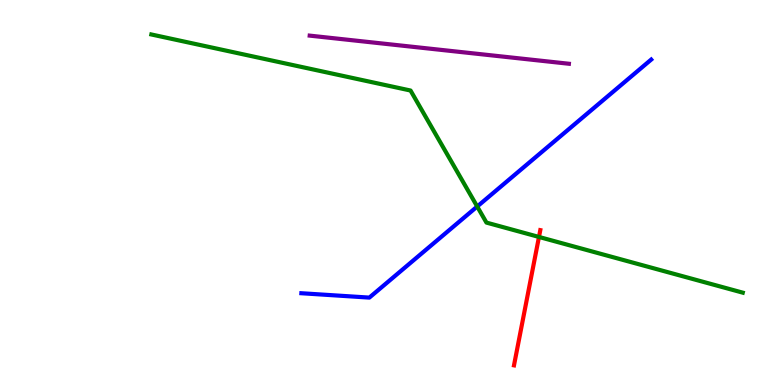[{'lines': ['blue', 'red'], 'intersections': []}, {'lines': ['green', 'red'], 'intersections': [{'x': 6.95, 'y': 3.85}]}, {'lines': ['purple', 'red'], 'intersections': []}, {'lines': ['blue', 'green'], 'intersections': [{'x': 6.16, 'y': 4.64}]}, {'lines': ['blue', 'purple'], 'intersections': []}, {'lines': ['green', 'purple'], 'intersections': []}]